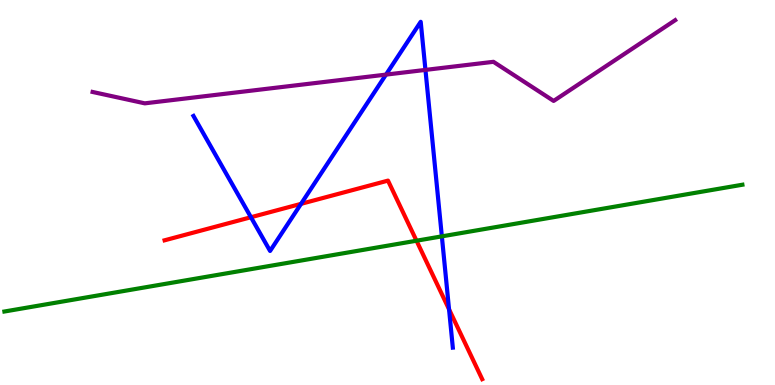[{'lines': ['blue', 'red'], 'intersections': [{'x': 3.24, 'y': 4.36}, {'x': 3.88, 'y': 4.71}, {'x': 5.79, 'y': 1.97}]}, {'lines': ['green', 'red'], 'intersections': [{'x': 5.37, 'y': 3.75}]}, {'lines': ['purple', 'red'], 'intersections': []}, {'lines': ['blue', 'green'], 'intersections': [{'x': 5.7, 'y': 3.86}]}, {'lines': ['blue', 'purple'], 'intersections': [{'x': 4.98, 'y': 8.06}, {'x': 5.49, 'y': 8.18}]}, {'lines': ['green', 'purple'], 'intersections': []}]